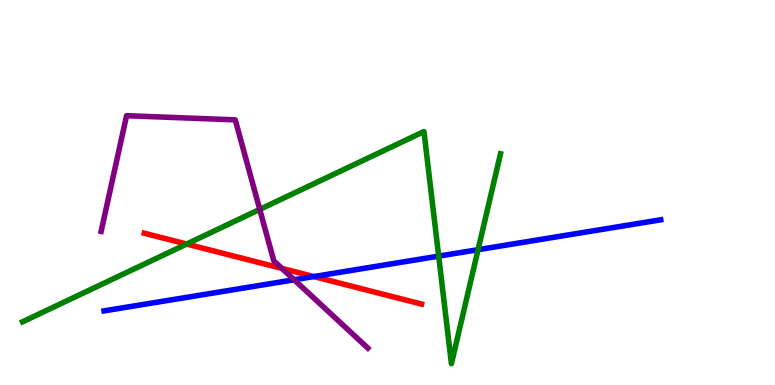[{'lines': ['blue', 'red'], 'intersections': [{'x': 4.05, 'y': 2.82}]}, {'lines': ['green', 'red'], 'intersections': [{'x': 2.41, 'y': 3.66}]}, {'lines': ['purple', 'red'], 'intersections': [{'x': 3.64, 'y': 3.03}]}, {'lines': ['blue', 'green'], 'intersections': [{'x': 5.66, 'y': 3.35}, {'x': 6.17, 'y': 3.51}]}, {'lines': ['blue', 'purple'], 'intersections': [{'x': 3.8, 'y': 2.73}]}, {'lines': ['green', 'purple'], 'intersections': [{'x': 3.35, 'y': 4.56}]}]